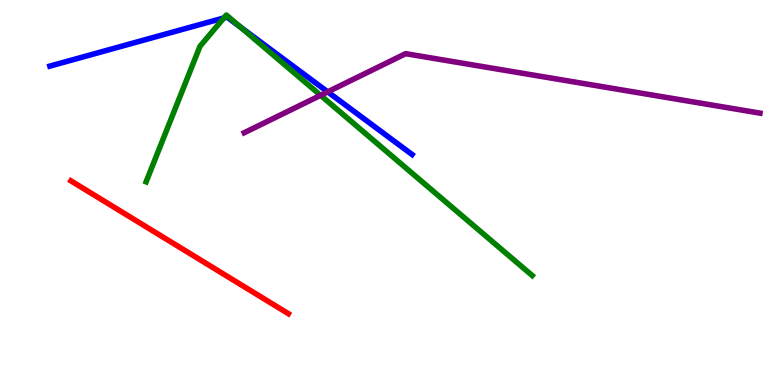[{'lines': ['blue', 'red'], 'intersections': []}, {'lines': ['green', 'red'], 'intersections': []}, {'lines': ['purple', 'red'], 'intersections': []}, {'lines': ['blue', 'green'], 'intersections': [{'x': 2.89, 'y': 9.53}, {'x': 3.1, 'y': 9.3}]}, {'lines': ['blue', 'purple'], 'intersections': [{'x': 4.23, 'y': 7.61}]}, {'lines': ['green', 'purple'], 'intersections': [{'x': 4.14, 'y': 7.52}]}]